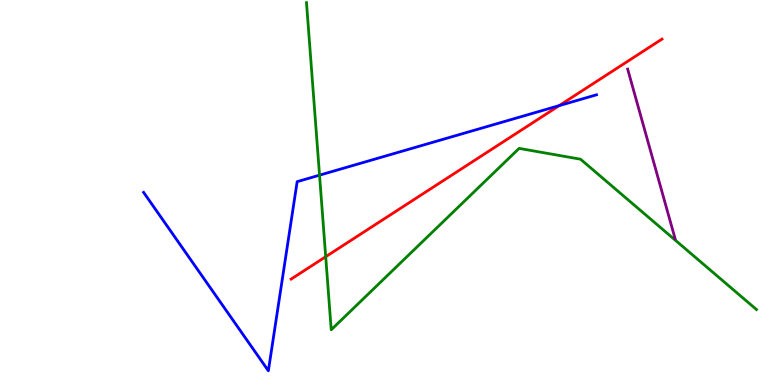[{'lines': ['blue', 'red'], 'intersections': [{'x': 7.22, 'y': 7.26}]}, {'lines': ['green', 'red'], 'intersections': [{'x': 4.2, 'y': 3.33}]}, {'lines': ['purple', 'red'], 'intersections': []}, {'lines': ['blue', 'green'], 'intersections': [{'x': 4.12, 'y': 5.45}]}, {'lines': ['blue', 'purple'], 'intersections': []}, {'lines': ['green', 'purple'], 'intersections': []}]